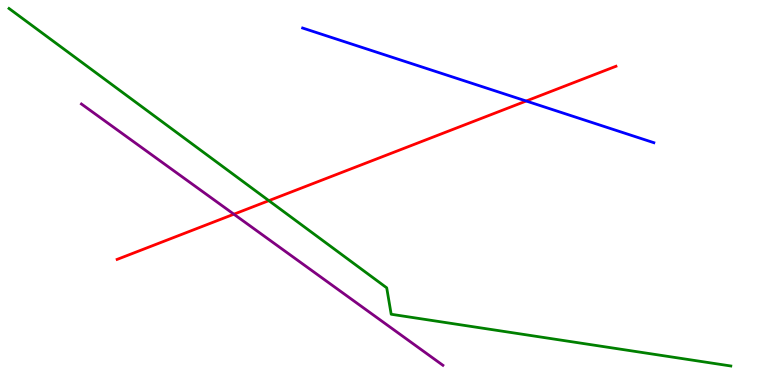[{'lines': ['blue', 'red'], 'intersections': [{'x': 6.79, 'y': 7.38}]}, {'lines': ['green', 'red'], 'intersections': [{'x': 3.47, 'y': 4.79}]}, {'lines': ['purple', 'red'], 'intersections': [{'x': 3.02, 'y': 4.44}]}, {'lines': ['blue', 'green'], 'intersections': []}, {'lines': ['blue', 'purple'], 'intersections': []}, {'lines': ['green', 'purple'], 'intersections': []}]